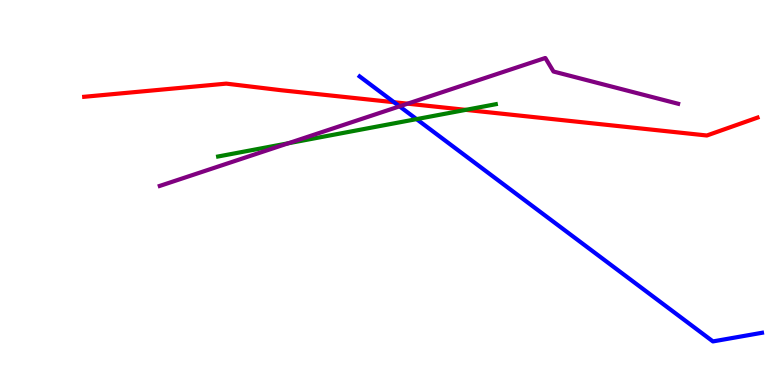[{'lines': ['blue', 'red'], 'intersections': [{'x': 5.08, 'y': 7.34}]}, {'lines': ['green', 'red'], 'intersections': [{'x': 6.01, 'y': 7.15}]}, {'lines': ['purple', 'red'], 'intersections': [{'x': 5.26, 'y': 7.31}]}, {'lines': ['blue', 'green'], 'intersections': [{'x': 5.38, 'y': 6.91}]}, {'lines': ['blue', 'purple'], 'intersections': [{'x': 5.16, 'y': 7.24}]}, {'lines': ['green', 'purple'], 'intersections': [{'x': 3.72, 'y': 6.28}]}]